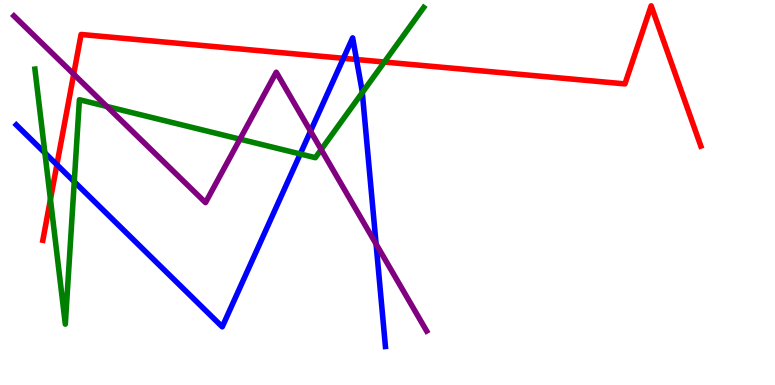[{'lines': ['blue', 'red'], 'intersections': [{'x': 0.734, 'y': 5.72}, {'x': 4.43, 'y': 8.49}, {'x': 4.6, 'y': 8.45}]}, {'lines': ['green', 'red'], 'intersections': [{'x': 0.651, 'y': 4.82}, {'x': 4.96, 'y': 8.39}]}, {'lines': ['purple', 'red'], 'intersections': [{'x': 0.951, 'y': 8.07}]}, {'lines': ['blue', 'green'], 'intersections': [{'x': 0.579, 'y': 6.03}, {'x': 0.958, 'y': 5.28}, {'x': 3.87, 'y': 6.0}, {'x': 4.67, 'y': 7.6}]}, {'lines': ['blue', 'purple'], 'intersections': [{'x': 4.01, 'y': 6.59}, {'x': 4.85, 'y': 3.66}]}, {'lines': ['green', 'purple'], 'intersections': [{'x': 1.38, 'y': 7.23}, {'x': 3.1, 'y': 6.39}, {'x': 4.14, 'y': 6.12}]}]